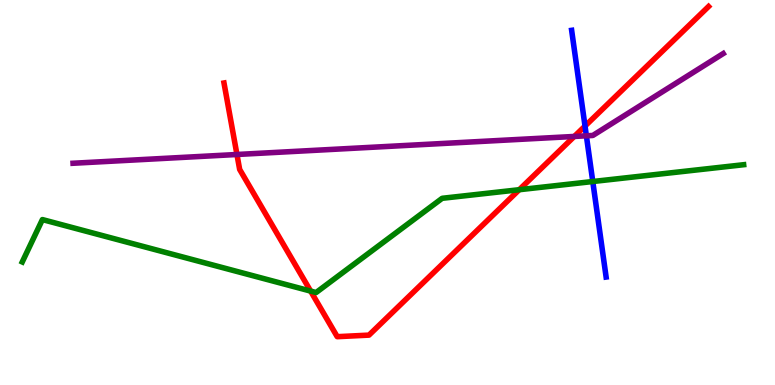[{'lines': ['blue', 'red'], 'intersections': [{'x': 7.55, 'y': 6.73}]}, {'lines': ['green', 'red'], 'intersections': [{'x': 4.01, 'y': 2.44}, {'x': 6.7, 'y': 5.07}]}, {'lines': ['purple', 'red'], 'intersections': [{'x': 3.06, 'y': 5.99}, {'x': 7.41, 'y': 6.46}]}, {'lines': ['blue', 'green'], 'intersections': [{'x': 7.65, 'y': 5.29}]}, {'lines': ['blue', 'purple'], 'intersections': [{'x': 7.57, 'y': 6.47}]}, {'lines': ['green', 'purple'], 'intersections': []}]